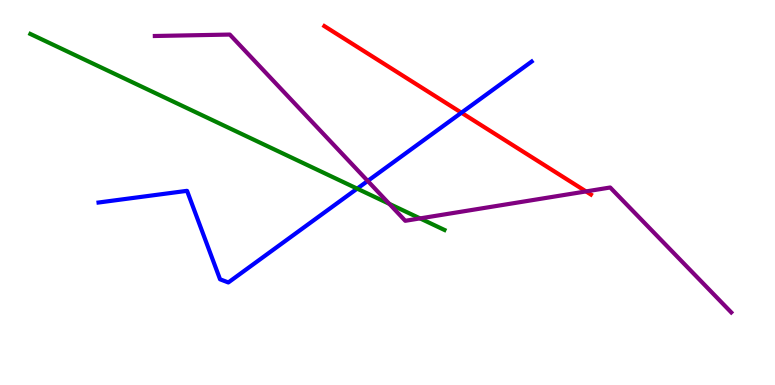[{'lines': ['blue', 'red'], 'intersections': [{'x': 5.95, 'y': 7.07}]}, {'lines': ['green', 'red'], 'intersections': []}, {'lines': ['purple', 'red'], 'intersections': [{'x': 7.56, 'y': 5.03}]}, {'lines': ['blue', 'green'], 'intersections': [{'x': 4.61, 'y': 5.1}]}, {'lines': ['blue', 'purple'], 'intersections': [{'x': 4.74, 'y': 5.3}]}, {'lines': ['green', 'purple'], 'intersections': [{'x': 5.02, 'y': 4.71}, {'x': 5.42, 'y': 4.33}]}]